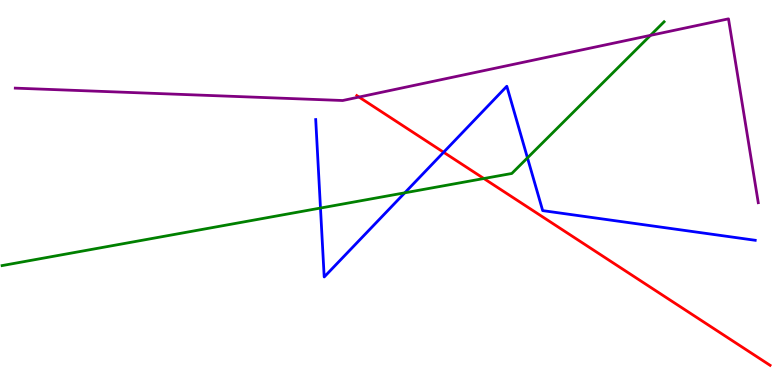[{'lines': ['blue', 'red'], 'intersections': [{'x': 5.72, 'y': 6.05}]}, {'lines': ['green', 'red'], 'intersections': [{'x': 6.24, 'y': 5.36}]}, {'lines': ['purple', 'red'], 'intersections': [{'x': 4.63, 'y': 7.48}]}, {'lines': ['blue', 'green'], 'intersections': [{'x': 4.14, 'y': 4.6}, {'x': 5.22, 'y': 4.99}, {'x': 6.81, 'y': 5.9}]}, {'lines': ['blue', 'purple'], 'intersections': []}, {'lines': ['green', 'purple'], 'intersections': [{'x': 8.39, 'y': 9.08}]}]